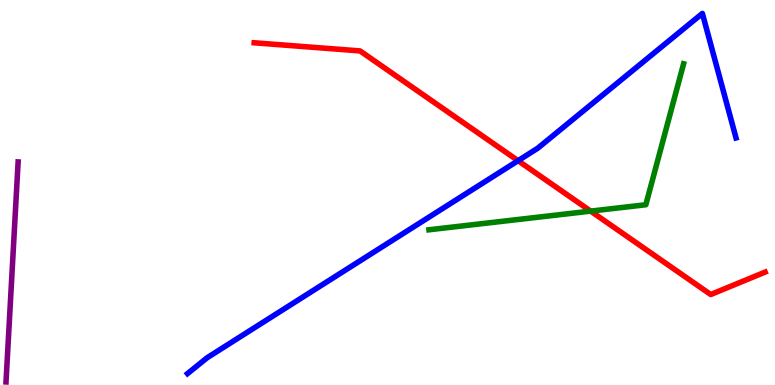[{'lines': ['blue', 'red'], 'intersections': [{'x': 6.68, 'y': 5.83}]}, {'lines': ['green', 'red'], 'intersections': [{'x': 7.62, 'y': 4.52}]}, {'lines': ['purple', 'red'], 'intersections': []}, {'lines': ['blue', 'green'], 'intersections': []}, {'lines': ['blue', 'purple'], 'intersections': []}, {'lines': ['green', 'purple'], 'intersections': []}]